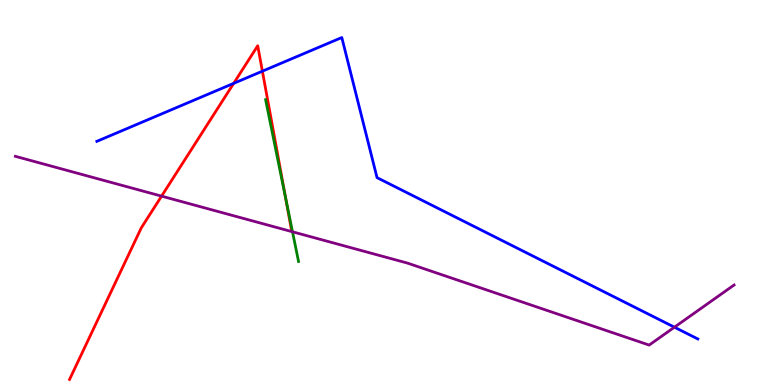[{'lines': ['blue', 'red'], 'intersections': [{'x': 3.02, 'y': 7.84}, {'x': 3.39, 'y': 8.15}]}, {'lines': ['green', 'red'], 'intersections': [{'x': 3.69, 'y': 4.86}]}, {'lines': ['purple', 'red'], 'intersections': [{'x': 2.08, 'y': 4.91}]}, {'lines': ['blue', 'green'], 'intersections': []}, {'lines': ['blue', 'purple'], 'intersections': [{'x': 8.7, 'y': 1.5}]}, {'lines': ['green', 'purple'], 'intersections': [{'x': 3.77, 'y': 3.98}]}]